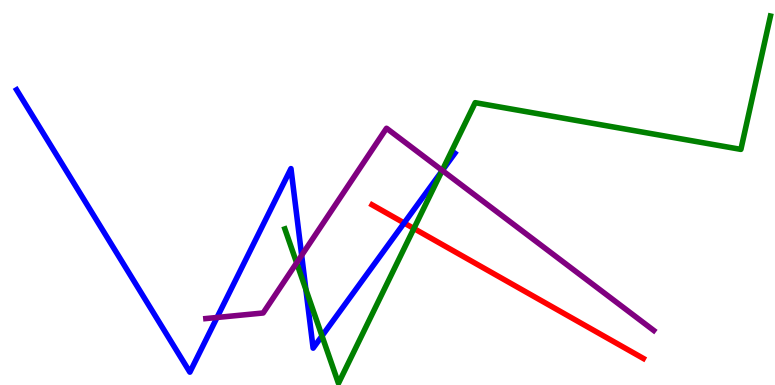[{'lines': ['blue', 'red'], 'intersections': [{'x': 5.21, 'y': 4.21}]}, {'lines': ['green', 'red'], 'intersections': [{'x': 5.34, 'y': 4.06}]}, {'lines': ['purple', 'red'], 'intersections': []}, {'lines': ['blue', 'green'], 'intersections': [{'x': 3.95, 'y': 2.48}, {'x': 4.15, 'y': 1.27}, {'x': 5.7, 'y': 5.55}]}, {'lines': ['blue', 'purple'], 'intersections': [{'x': 2.8, 'y': 1.75}, {'x': 3.89, 'y': 3.37}, {'x': 5.71, 'y': 5.57}]}, {'lines': ['green', 'purple'], 'intersections': [{'x': 3.83, 'y': 3.17}, {'x': 5.71, 'y': 5.57}]}]